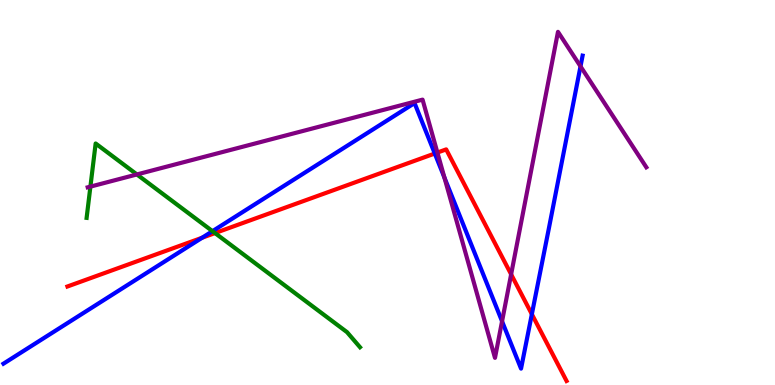[{'lines': ['blue', 'red'], 'intersections': [{'x': 2.61, 'y': 3.83}, {'x': 5.61, 'y': 6.01}, {'x': 6.86, 'y': 1.84}]}, {'lines': ['green', 'red'], 'intersections': [{'x': 2.77, 'y': 3.95}]}, {'lines': ['purple', 'red'], 'intersections': [{'x': 5.64, 'y': 6.04}, {'x': 6.6, 'y': 2.87}]}, {'lines': ['blue', 'green'], 'intersections': [{'x': 2.74, 'y': 4.0}]}, {'lines': ['blue', 'purple'], 'intersections': [{'x': 5.73, 'y': 5.39}, {'x': 6.48, 'y': 1.65}, {'x': 7.49, 'y': 8.28}]}, {'lines': ['green', 'purple'], 'intersections': [{'x': 1.17, 'y': 5.15}, {'x': 1.77, 'y': 5.47}]}]